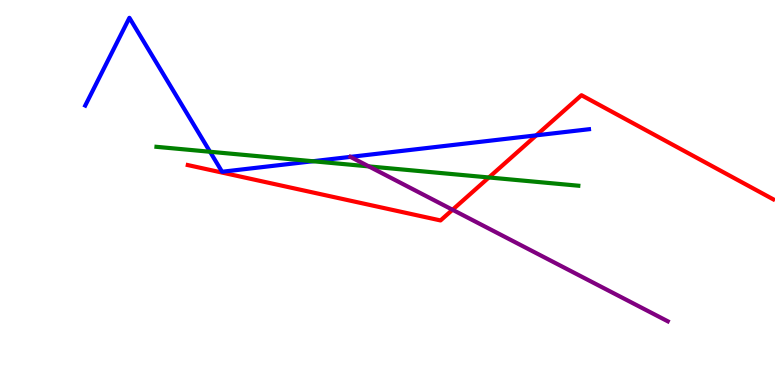[{'lines': ['blue', 'red'], 'intersections': [{'x': 6.92, 'y': 6.48}]}, {'lines': ['green', 'red'], 'intersections': [{'x': 6.31, 'y': 5.39}]}, {'lines': ['purple', 'red'], 'intersections': [{'x': 5.84, 'y': 4.55}]}, {'lines': ['blue', 'green'], 'intersections': [{'x': 2.71, 'y': 6.06}, {'x': 4.04, 'y': 5.81}]}, {'lines': ['blue', 'purple'], 'intersections': [{'x': 4.52, 'y': 5.93}]}, {'lines': ['green', 'purple'], 'intersections': [{'x': 4.76, 'y': 5.68}]}]